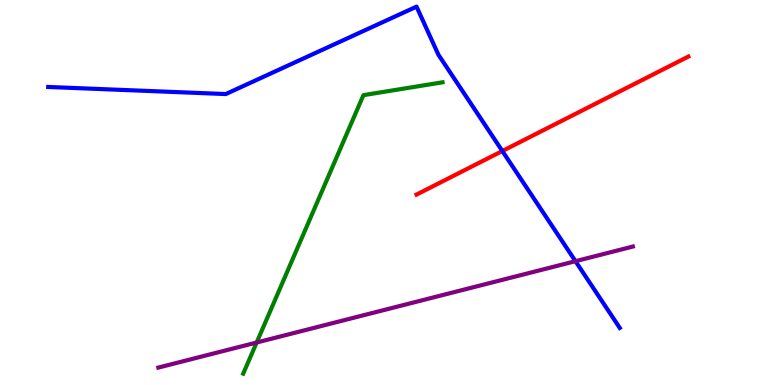[{'lines': ['blue', 'red'], 'intersections': [{'x': 6.48, 'y': 6.08}]}, {'lines': ['green', 'red'], 'intersections': []}, {'lines': ['purple', 'red'], 'intersections': []}, {'lines': ['blue', 'green'], 'intersections': []}, {'lines': ['blue', 'purple'], 'intersections': [{'x': 7.43, 'y': 3.22}]}, {'lines': ['green', 'purple'], 'intersections': [{'x': 3.31, 'y': 1.1}]}]